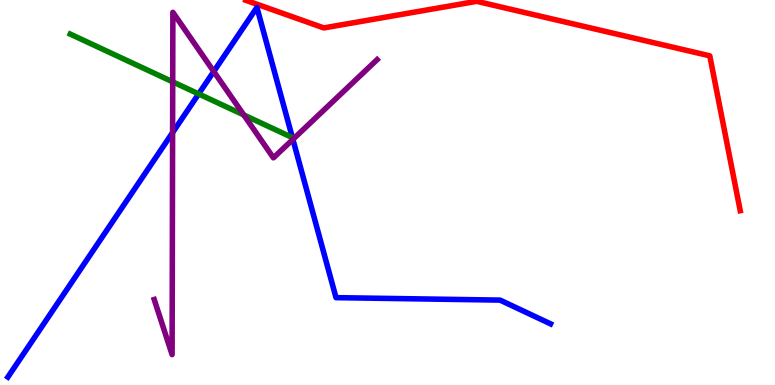[{'lines': ['blue', 'red'], 'intersections': []}, {'lines': ['green', 'red'], 'intersections': []}, {'lines': ['purple', 'red'], 'intersections': []}, {'lines': ['blue', 'green'], 'intersections': [{'x': 2.56, 'y': 7.56}]}, {'lines': ['blue', 'purple'], 'intersections': [{'x': 2.23, 'y': 6.56}, {'x': 2.76, 'y': 8.14}, {'x': 3.78, 'y': 6.38}]}, {'lines': ['green', 'purple'], 'intersections': [{'x': 2.23, 'y': 7.87}, {'x': 3.15, 'y': 7.01}]}]